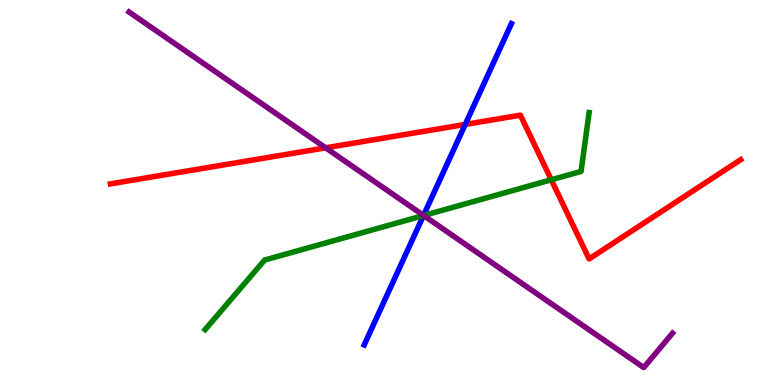[{'lines': ['blue', 'red'], 'intersections': [{'x': 6.0, 'y': 6.77}]}, {'lines': ['green', 'red'], 'intersections': [{'x': 7.11, 'y': 5.33}]}, {'lines': ['purple', 'red'], 'intersections': [{'x': 4.2, 'y': 6.16}]}, {'lines': ['blue', 'green'], 'intersections': [{'x': 5.46, 'y': 4.4}]}, {'lines': ['blue', 'purple'], 'intersections': [{'x': 5.46, 'y': 4.4}]}, {'lines': ['green', 'purple'], 'intersections': [{'x': 5.47, 'y': 4.4}]}]